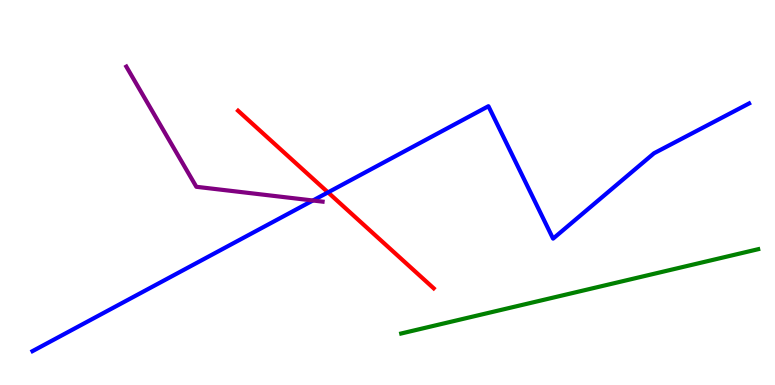[{'lines': ['blue', 'red'], 'intersections': [{'x': 4.23, 'y': 5.0}]}, {'lines': ['green', 'red'], 'intersections': []}, {'lines': ['purple', 'red'], 'intersections': []}, {'lines': ['blue', 'green'], 'intersections': []}, {'lines': ['blue', 'purple'], 'intersections': [{'x': 4.04, 'y': 4.79}]}, {'lines': ['green', 'purple'], 'intersections': []}]